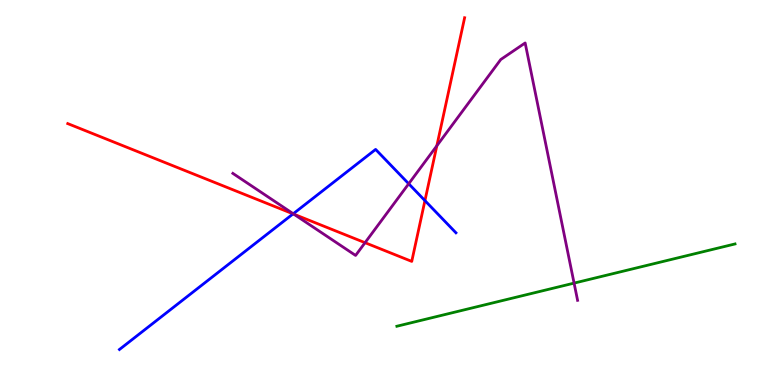[{'lines': ['blue', 'red'], 'intersections': [{'x': 3.78, 'y': 4.44}, {'x': 5.48, 'y': 4.79}]}, {'lines': ['green', 'red'], 'intersections': []}, {'lines': ['purple', 'red'], 'intersections': [{'x': 3.79, 'y': 4.44}, {'x': 4.71, 'y': 3.7}, {'x': 5.64, 'y': 6.21}]}, {'lines': ['blue', 'green'], 'intersections': []}, {'lines': ['blue', 'purple'], 'intersections': [{'x': 3.78, 'y': 4.45}, {'x': 5.27, 'y': 5.23}]}, {'lines': ['green', 'purple'], 'intersections': [{'x': 7.41, 'y': 2.65}]}]